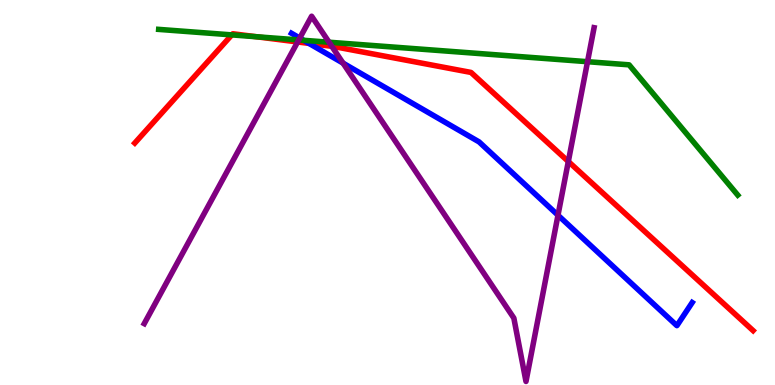[{'lines': ['blue', 'red'], 'intersections': [{'x': 3.99, 'y': 8.87}]}, {'lines': ['green', 'red'], 'intersections': [{'x': 2.99, 'y': 9.09}, {'x': 3.31, 'y': 9.05}]}, {'lines': ['purple', 'red'], 'intersections': [{'x': 3.84, 'y': 8.91}, {'x': 4.28, 'y': 8.8}, {'x': 7.33, 'y': 5.81}]}, {'lines': ['blue', 'green'], 'intersections': [{'x': 3.92, 'y': 8.95}]}, {'lines': ['blue', 'purple'], 'intersections': [{'x': 3.87, 'y': 9.01}, {'x': 4.43, 'y': 8.36}, {'x': 7.2, 'y': 4.41}]}, {'lines': ['green', 'purple'], 'intersections': [{'x': 3.85, 'y': 8.96}, {'x': 4.25, 'y': 8.9}, {'x': 7.58, 'y': 8.4}]}]